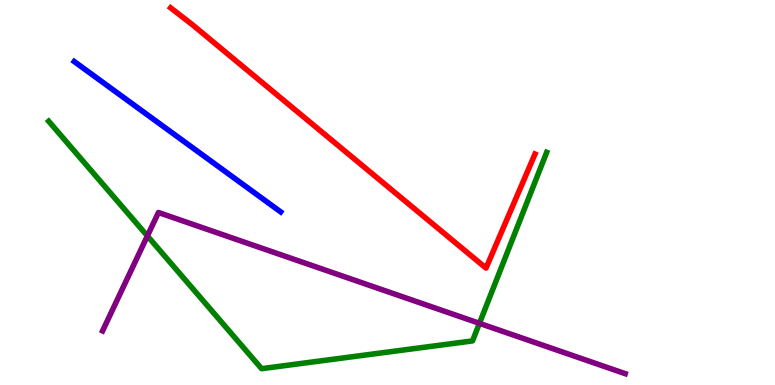[{'lines': ['blue', 'red'], 'intersections': []}, {'lines': ['green', 'red'], 'intersections': []}, {'lines': ['purple', 'red'], 'intersections': []}, {'lines': ['blue', 'green'], 'intersections': []}, {'lines': ['blue', 'purple'], 'intersections': []}, {'lines': ['green', 'purple'], 'intersections': [{'x': 1.9, 'y': 3.87}, {'x': 6.19, 'y': 1.6}]}]